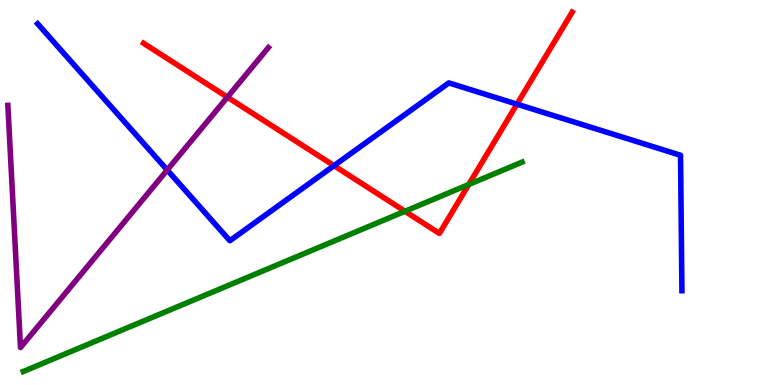[{'lines': ['blue', 'red'], 'intersections': [{'x': 4.31, 'y': 5.7}, {'x': 6.67, 'y': 7.29}]}, {'lines': ['green', 'red'], 'intersections': [{'x': 5.23, 'y': 4.51}, {'x': 6.05, 'y': 5.21}]}, {'lines': ['purple', 'red'], 'intersections': [{'x': 2.93, 'y': 7.48}]}, {'lines': ['blue', 'green'], 'intersections': []}, {'lines': ['blue', 'purple'], 'intersections': [{'x': 2.16, 'y': 5.58}]}, {'lines': ['green', 'purple'], 'intersections': []}]